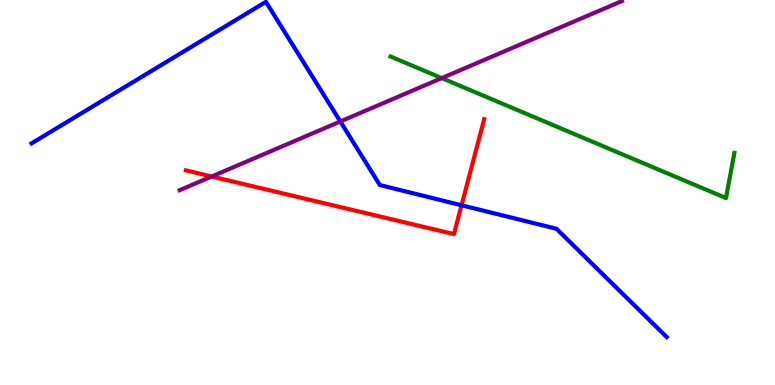[{'lines': ['blue', 'red'], 'intersections': [{'x': 5.96, 'y': 4.67}]}, {'lines': ['green', 'red'], 'intersections': []}, {'lines': ['purple', 'red'], 'intersections': [{'x': 2.73, 'y': 5.42}]}, {'lines': ['blue', 'green'], 'intersections': []}, {'lines': ['blue', 'purple'], 'intersections': [{'x': 4.39, 'y': 6.84}]}, {'lines': ['green', 'purple'], 'intersections': [{'x': 5.7, 'y': 7.97}]}]